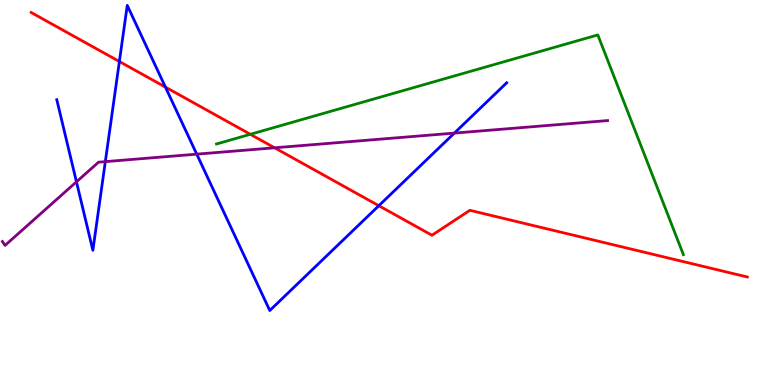[{'lines': ['blue', 'red'], 'intersections': [{'x': 1.54, 'y': 8.4}, {'x': 2.13, 'y': 7.74}, {'x': 4.89, 'y': 4.66}]}, {'lines': ['green', 'red'], 'intersections': [{'x': 3.23, 'y': 6.51}]}, {'lines': ['purple', 'red'], 'intersections': [{'x': 3.54, 'y': 6.16}]}, {'lines': ['blue', 'green'], 'intersections': []}, {'lines': ['blue', 'purple'], 'intersections': [{'x': 0.987, 'y': 5.28}, {'x': 1.36, 'y': 5.8}, {'x': 2.54, 'y': 6.0}, {'x': 5.86, 'y': 6.54}]}, {'lines': ['green', 'purple'], 'intersections': []}]